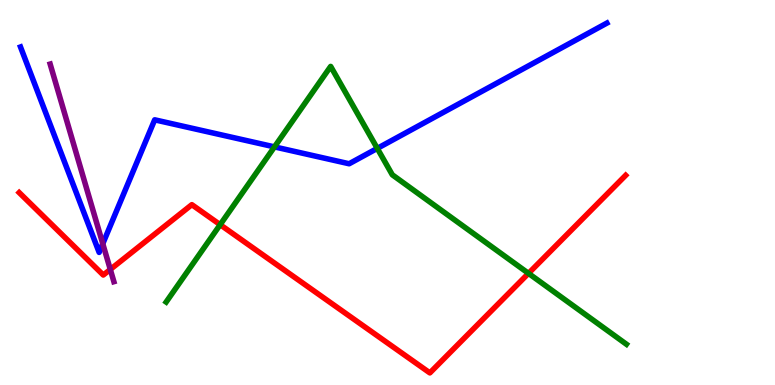[{'lines': ['blue', 'red'], 'intersections': []}, {'lines': ['green', 'red'], 'intersections': [{'x': 2.84, 'y': 4.16}, {'x': 6.82, 'y': 2.9}]}, {'lines': ['purple', 'red'], 'intersections': [{'x': 1.42, 'y': 3.0}]}, {'lines': ['blue', 'green'], 'intersections': [{'x': 3.54, 'y': 6.18}, {'x': 4.87, 'y': 6.15}]}, {'lines': ['blue', 'purple'], 'intersections': [{'x': 1.33, 'y': 3.67}]}, {'lines': ['green', 'purple'], 'intersections': []}]